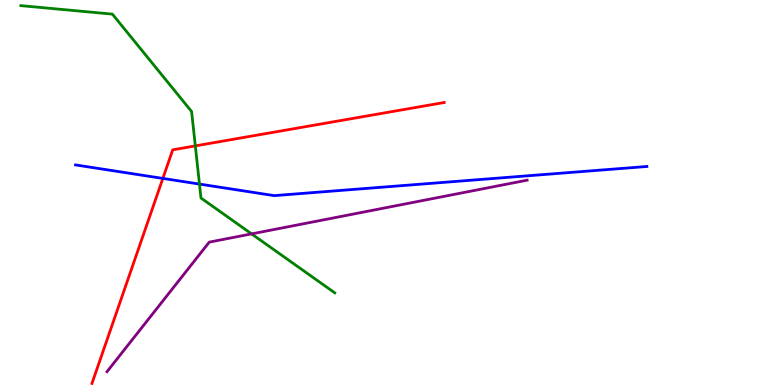[{'lines': ['blue', 'red'], 'intersections': [{'x': 2.1, 'y': 5.37}]}, {'lines': ['green', 'red'], 'intersections': [{'x': 2.52, 'y': 6.21}]}, {'lines': ['purple', 'red'], 'intersections': []}, {'lines': ['blue', 'green'], 'intersections': [{'x': 2.57, 'y': 5.22}]}, {'lines': ['blue', 'purple'], 'intersections': []}, {'lines': ['green', 'purple'], 'intersections': [{'x': 3.25, 'y': 3.93}]}]